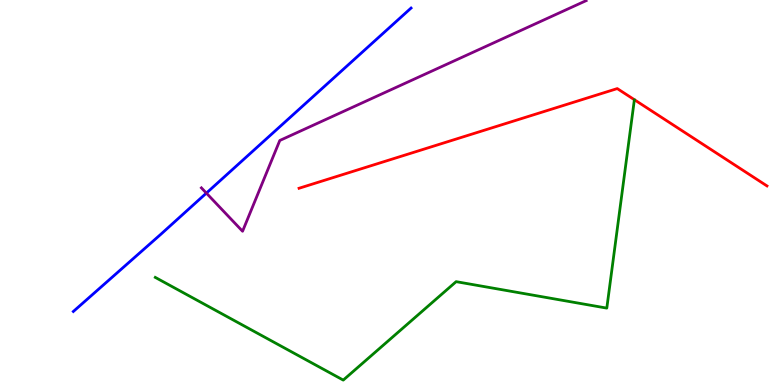[{'lines': ['blue', 'red'], 'intersections': []}, {'lines': ['green', 'red'], 'intersections': []}, {'lines': ['purple', 'red'], 'intersections': []}, {'lines': ['blue', 'green'], 'intersections': []}, {'lines': ['blue', 'purple'], 'intersections': [{'x': 2.66, 'y': 4.98}]}, {'lines': ['green', 'purple'], 'intersections': []}]